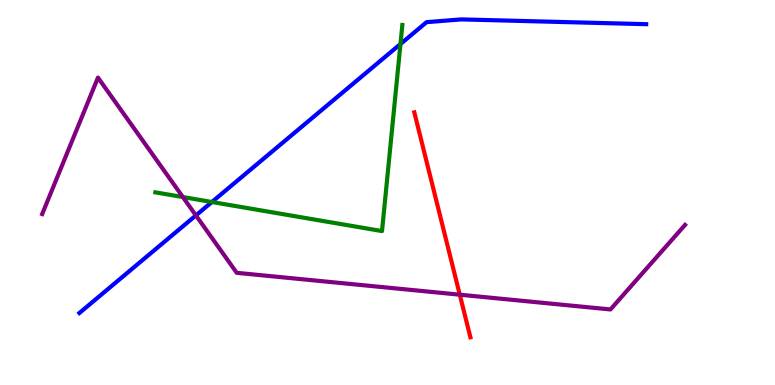[{'lines': ['blue', 'red'], 'intersections': []}, {'lines': ['green', 'red'], 'intersections': []}, {'lines': ['purple', 'red'], 'intersections': [{'x': 5.93, 'y': 2.35}]}, {'lines': ['blue', 'green'], 'intersections': [{'x': 2.73, 'y': 4.75}, {'x': 5.17, 'y': 8.86}]}, {'lines': ['blue', 'purple'], 'intersections': [{'x': 2.53, 'y': 4.41}]}, {'lines': ['green', 'purple'], 'intersections': [{'x': 2.36, 'y': 4.88}]}]